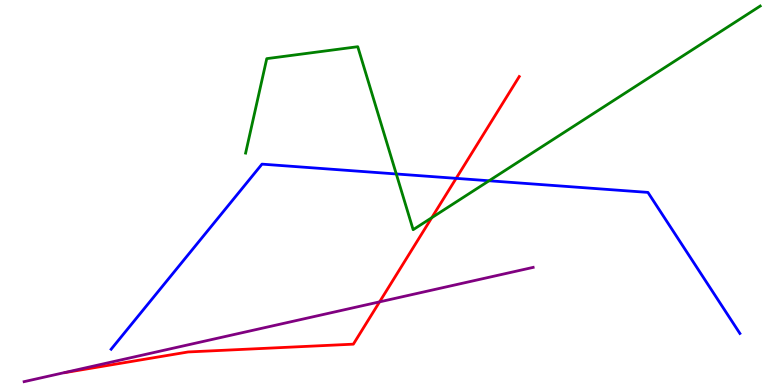[{'lines': ['blue', 'red'], 'intersections': [{'x': 5.89, 'y': 5.37}]}, {'lines': ['green', 'red'], 'intersections': [{'x': 5.57, 'y': 4.35}]}, {'lines': ['purple', 'red'], 'intersections': [{'x': 4.9, 'y': 2.16}]}, {'lines': ['blue', 'green'], 'intersections': [{'x': 5.11, 'y': 5.48}, {'x': 6.31, 'y': 5.3}]}, {'lines': ['blue', 'purple'], 'intersections': []}, {'lines': ['green', 'purple'], 'intersections': []}]